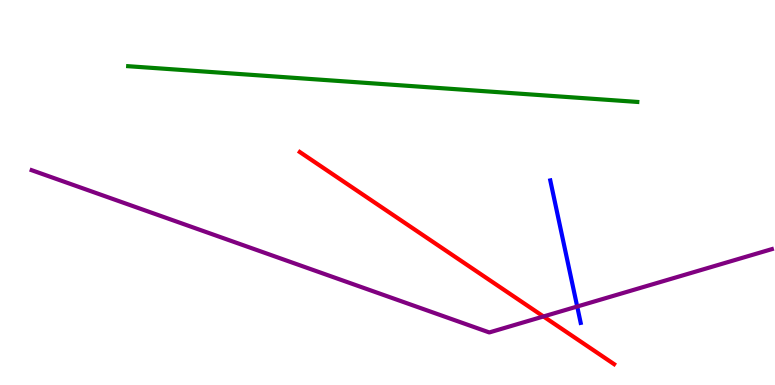[{'lines': ['blue', 'red'], 'intersections': []}, {'lines': ['green', 'red'], 'intersections': []}, {'lines': ['purple', 'red'], 'intersections': [{'x': 7.01, 'y': 1.78}]}, {'lines': ['blue', 'green'], 'intersections': []}, {'lines': ['blue', 'purple'], 'intersections': [{'x': 7.45, 'y': 2.04}]}, {'lines': ['green', 'purple'], 'intersections': []}]